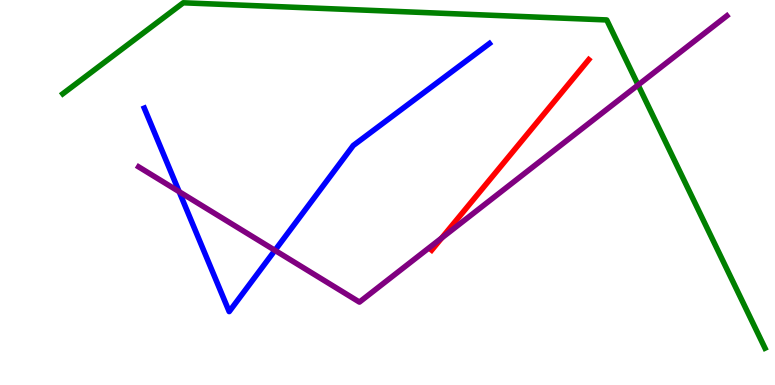[{'lines': ['blue', 'red'], 'intersections': []}, {'lines': ['green', 'red'], 'intersections': []}, {'lines': ['purple', 'red'], 'intersections': [{'x': 5.7, 'y': 3.82}]}, {'lines': ['blue', 'green'], 'intersections': []}, {'lines': ['blue', 'purple'], 'intersections': [{'x': 2.31, 'y': 5.02}, {'x': 3.55, 'y': 3.5}]}, {'lines': ['green', 'purple'], 'intersections': [{'x': 8.23, 'y': 7.79}]}]